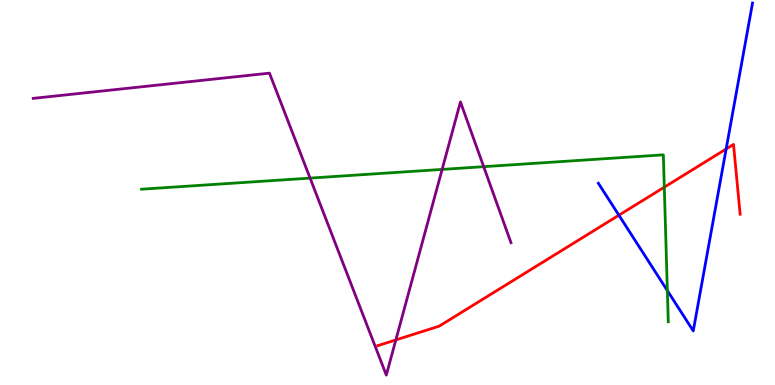[{'lines': ['blue', 'red'], 'intersections': [{'x': 7.99, 'y': 4.41}, {'x': 9.37, 'y': 6.13}]}, {'lines': ['green', 'red'], 'intersections': [{'x': 8.57, 'y': 5.14}]}, {'lines': ['purple', 'red'], 'intersections': [{'x': 5.11, 'y': 1.17}]}, {'lines': ['blue', 'green'], 'intersections': [{'x': 8.61, 'y': 2.45}]}, {'lines': ['blue', 'purple'], 'intersections': []}, {'lines': ['green', 'purple'], 'intersections': [{'x': 4.0, 'y': 5.37}, {'x': 5.7, 'y': 5.6}, {'x': 6.24, 'y': 5.67}]}]